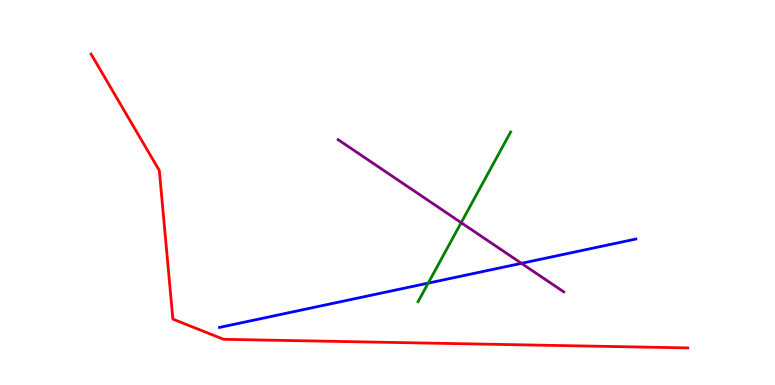[{'lines': ['blue', 'red'], 'intersections': []}, {'lines': ['green', 'red'], 'intersections': []}, {'lines': ['purple', 'red'], 'intersections': []}, {'lines': ['blue', 'green'], 'intersections': [{'x': 5.53, 'y': 2.65}]}, {'lines': ['blue', 'purple'], 'intersections': [{'x': 6.73, 'y': 3.16}]}, {'lines': ['green', 'purple'], 'intersections': [{'x': 5.95, 'y': 4.22}]}]